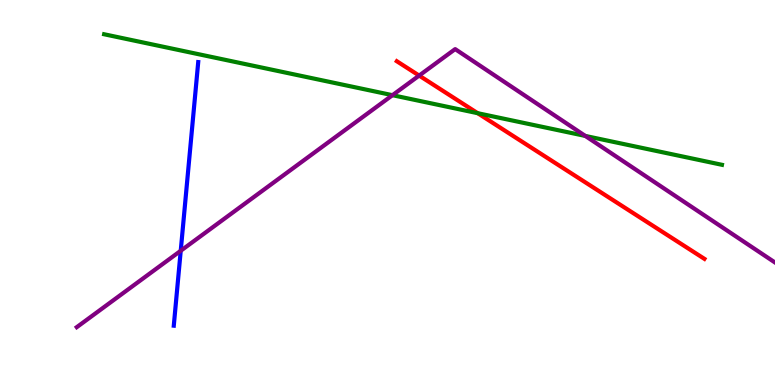[{'lines': ['blue', 'red'], 'intersections': []}, {'lines': ['green', 'red'], 'intersections': [{'x': 6.16, 'y': 7.06}]}, {'lines': ['purple', 'red'], 'intersections': [{'x': 5.41, 'y': 8.04}]}, {'lines': ['blue', 'green'], 'intersections': []}, {'lines': ['blue', 'purple'], 'intersections': [{'x': 2.33, 'y': 3.49}]}, {'lines': ['green', 'purple'], 'intersections': [{'x': 5.06, 'y': 7.53}, {'x': 7.55, 'y': 6.47}]}]